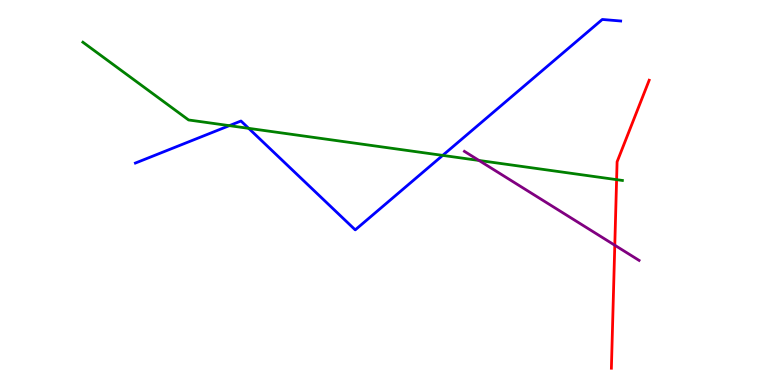[{'lines': ['blue', 'red'], 'intersections': []}, {'lines': ['green', 'red'], 'intersections': [{'x': 7.96, 'y': 5.33}]}, {'lines': ['purple', 'red'], 'intersections': [{'x': 7.93, 'y': 3.63}]}, {'lines': ['blue', 'green'], 'intersections': [{'x': 2.96, 'y': 6.74}, {'x': 3.21, 'y': 6.67}, {'x': 5.71, 'y': 5.96}]}, {'lines': ['blue', 'purple'], 'intersections': []}, {'lines': ['green', 'purple'], 'intersections': [{'x': 6.18, 'y': 5.83}]}]